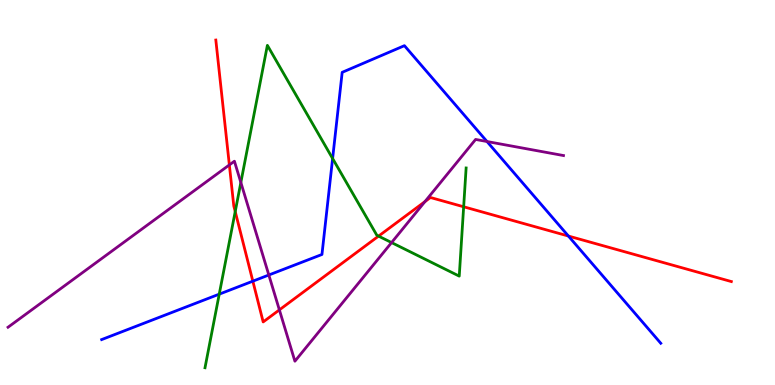[{'lines': ['blue', 'red'], 'intersections': [{'x': 3.26, 'y': 2.7}, {'x': 7.33, 'y': 3.87}]}, {'lines': ['green', 'red'], 'intersections': [{'x': 3.04, 'y': 4.51}, {'x': 4.88, 'y': 3.87}, {'x': 5.98, 'y': 4.63}]}, {'lines': ['purple', 'red'], 'intersections': [{'x': 2.96, 'y': 5.72}, {'x': 3.6, 'y': 1.95}, {'x': 5.48, 'y': 4.76}]}, {'lines': ['blue', 'green'], 'intersections': [{'x': 2.83, 'y': 2.36}, {'x': 4.29, 'y': 5.88}]}, {'lines': ['blue', 'purple'], 'intersections': [{'x': 3.47, 'y': 2.86}, {'x': 6.28, 'y': 6.32}]}, {'lines': ['green', 'purple'], 'intersections': [{'x': 3.11, 'y': 5.26}, {'x': 5.05, 'y': 3.7}]}]